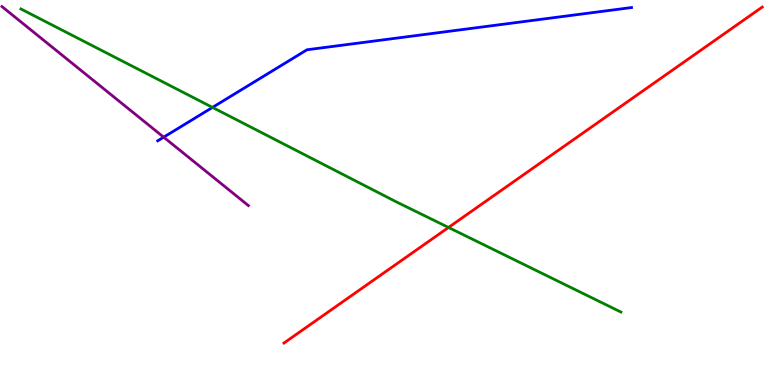[{'lines': ['blue', 'red'], 'intersections': []}, {'lines': ['green', 'red'], 'intersections': [{'x': 5.79, 'y': 4.09}]}, {'lines': ['purple', 'red'], 'intersections': []}, {'lines': ['blue', 'green'], 'intersections': [{'x': 2.74, 'y': 7.21}]}, {'lines': ['blue', 'purple'], 'intersections': [{'x': 2.11, 'y': 6.44}]}, {'lines': ['green', 'purple'], 'intersections': []}]